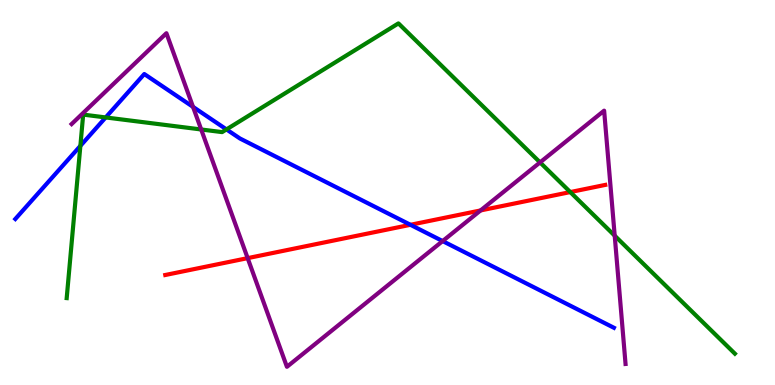[{'lines': ['blue', 'red'], 'intersections': [{'x': 5.3, 'y': 4.16}]}, {'lines': ['green', 'red'], 'intersections': [{'x': 7.36, 'y': 5.01}]}, {'lines': ['purple', 'red'], 'intersections': [{'x': 3.2, 'y': 3.3}, {'x': 6.2, 'y': 4.53}]}, {'lines': ['blue', 'green'], 'intersections': [{'x': 1.04, 'y': 6.21}, {'x': 1.36, 'y': 6.95}, {'x': 2.92, 'y': 6.64}]}, {'lines': ['blue', 'purple'], 'intersections': [{'x': 2.49, 'y': 7.22}, {'x': 5.71, 'y': 3.74}]}, {'lines': ['green', 'purple'], 'intersections': [{'x': 2.6, 'y': 6.64}, {'x': 6.97, 'y': 5.78}, {'x': 7.93, 'y': 3.88}]}]